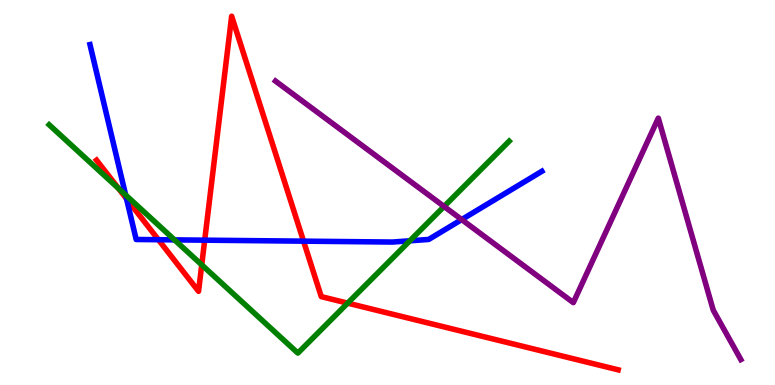[{'lines': ['blue', 'red'], 'intersections': [{'x': 1.63, 'y': 4.84}, {'x': 2.04, 'y': 3.77}, {'x': 2.64, 'y': 3.76}, {'x': 3.92, 'y': 3.74}]}, {'lines': ['green', 'red'], 'intersections': [{'x': 1.53, 'y': 5.1}, {'x': 2.6, 'y': 3.12}, {'x': 4.49, 'y': 2.13}]}, {'lines': ['purple', 'red'], 'intersections': []}, {'lines': ['blue', 'green'], 'intersections': [{'x': 1.62, 'y': 4.94}, {'x': 2.25, 'y': 3.77}, {'x': 5.29, 'y': 3.75}]}, {'lines': ['blue', 'purple'], 'intersections': [{'x': 5.96, 'y': 4.3}]}, {'lines': ['green', 'purple'], 'intersections': [{'x': 5.73, 'y': 4.64}]}]